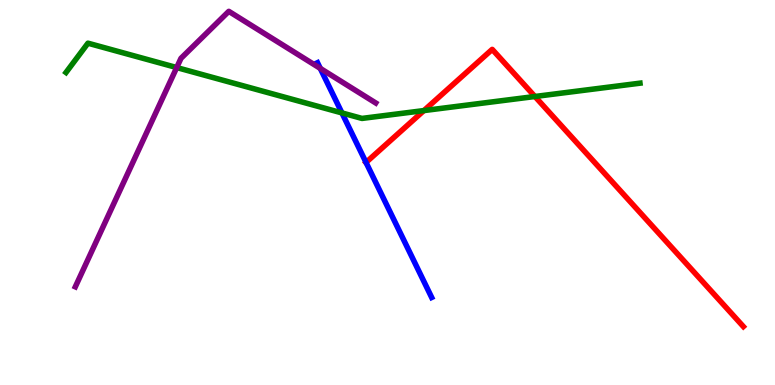[{'lines': ['blue', 'red'], 'intersections': [{'x': 4.72, 'y': 5.78}]}, {'lines': ['green', 'red'], 'intersections': [{'x': 5.47, 'y': 7.13}, {'x': 6.9, 'y': 7.49}]}, {'lines': ['purple', 'red'], 'intersections': []}, {'lines': ['blue', 'green'], 'intersections': [{'x': 4.41, 'y': 7.07}]}, {'lines': ['blue', 'purple'], 'intersections': [{'x': 4.13, 'y': 8.22}]}, {'lines': ['green', 'purple'], 'intersections': [{'x': 2.28, 'y': 8.25}]}]